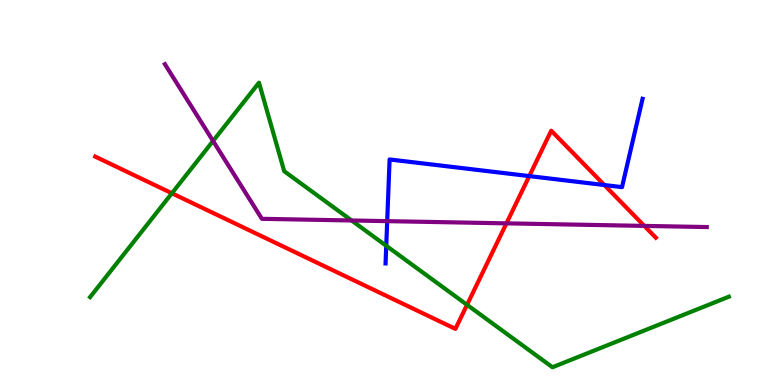[{'lines': ['blue', 'red'], 'intersections': [{'x': 6.83, 'y': 5.43}, {'x': 7.8, 'y': 5.19}]}, {'lines': ['green', 'red'], 'intersections': [{'x': 2.22, 'y': 4.98}, {'x': 6.03, 'y': 2.08}]}, {'lines': ['purple', 'red'], 'intersections': [{'x': 6.53, 'y': 4.2}, {'x': 8.31, 'y': 4.13}]}, {'lines': ['blue', 'green'], 'intersections': [{'x': 4.98, 'y': 3.62}]}, {'lines': ['blue', 'purple'], 'intersections': [{'x': 5.0, 'y': 4.26}]}, {'lines': ['green', 'purple'], 'intersections': [{'x': 2.75, 'y': 6.34}, {'x': 4.54, 'y': 4.27}]}]